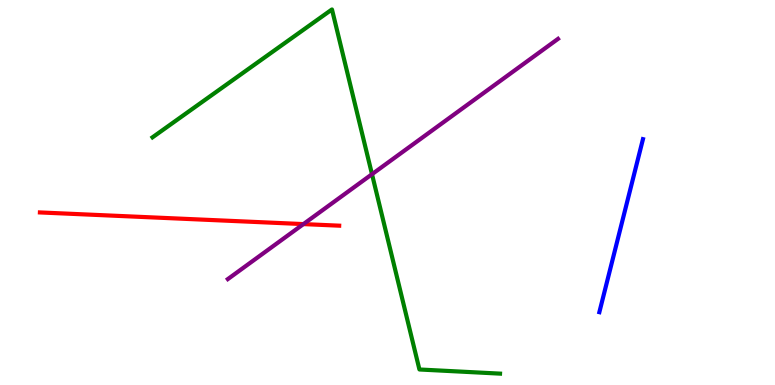[{'lines': ['blue', 'red'], 'intersections': []}, {'lines': ['green', 'red'], 'intersections': []}, {'lines': ['purple', 'red'], 'intersections': [{'x': 3.92, 'y': 4.18}]}, {'lines': ['blue', 'green'], 'intersections': []}, {'lines': ['blue', 'purple'], 'intersections': []}, {'lines': ['green', 'purple'], 'intersections': [{'x': 4.8, 'y': 5.48}]}]